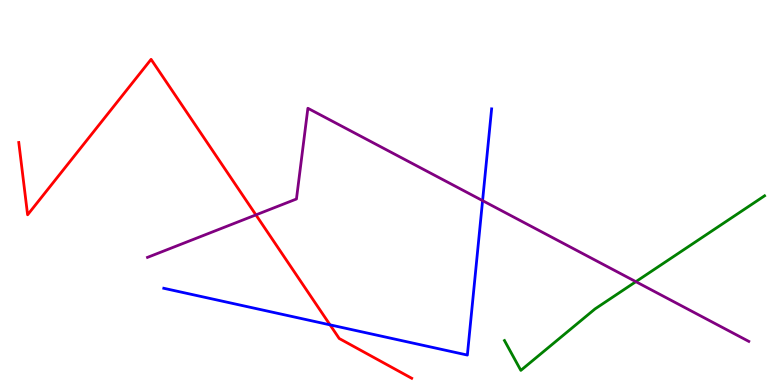[{'lines': ['blue', 'red'], 'intersections': [{'x': 4.26, 'y': 1.56}]}, {'lines': ['green', 'red'], 'intersections': []}, {'lines': ['purple', 'red'], 'intersections': [{'x': 3.3, 'y': 4.42}]}, {'lines': ['blue', 'green'], 'intersections': []}, {'lines': ['blue', 'purple'], 'intersections': [{'x': 6.23, 'y': 4.79}]}, {'lines': ['green', 'purple'], 'intersections': [{'x': 8.2, 'y': 2.68}]}]